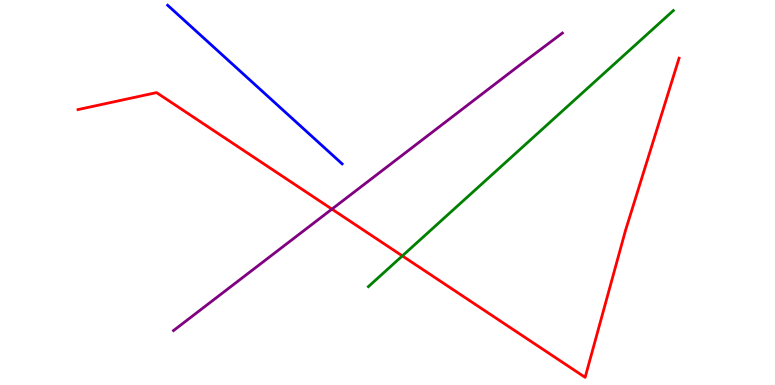[{'lines': ['blue', 'red'], 'intersections': []}, {'lines': ['green', 'red'], 'intersections': [{'x': 5.19, 'y': 3.35}]}, {'lines': ['purple', 'red'], 'intersections': [{'x': 4.28, 'y': 4.57}]}, {'lines': ['blue', 'green'], 'intersections': []}, {'lines': ['blue', 'purple'], 'intersections': []}, {'lines': ['green', 'purple'], 'intersections': []}]